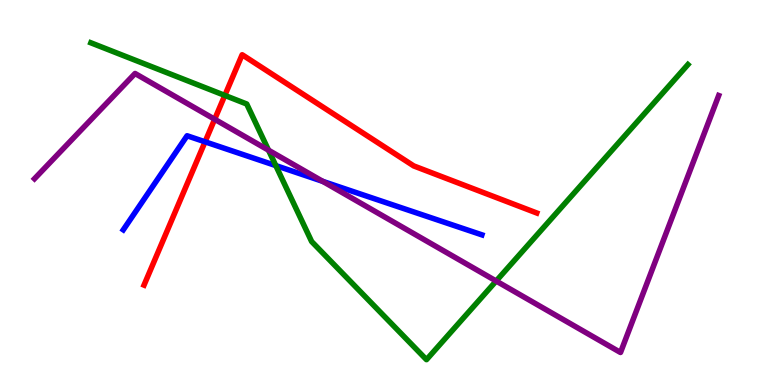[{'lines': ['blue', 'red'], 'intersections': [{'x': 2.65, 'y': 6.32}]}, {'lines': ['green', 'red'], 'intersections': [{'x': 2.9, 'y': 7.52}]}, {'lines': ['purple', 'red'], 'intersections': [{'x': 2.77, 'y': 6.9}]}, {'lines': ['blue', 'green'], 'intersections': [{'x': 3.56, 'y': 5.7}]}, {'lines': ['blue', 'purple'], 'intersections': [{'x': 4.16, 'y': 5.29}]}, {'lines': ['green', 'purple'], 'intersections': [{'x': 3.46, 'y': 6.1}, {'x': 6.4, 'y': 2.7}]}]